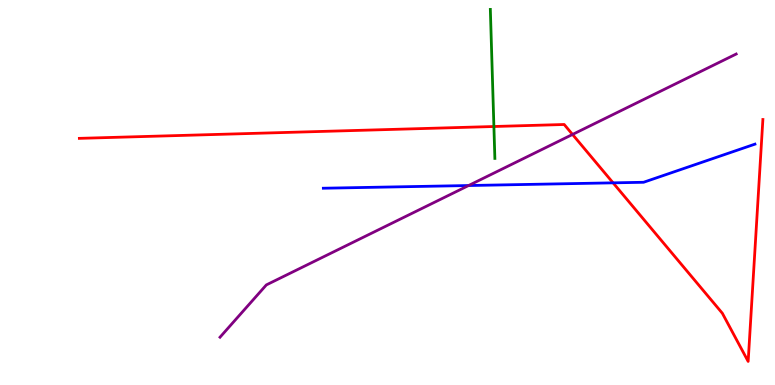[{'lines': ['blue', 'red'], 'intersections': [{'x': 7.91, 'y': 5.25}]}, {'lines': ['green', 'red'], 'intersections': [{'x': 6.37, 'y': 6.71}]}, {'lines': ['purple', 'red'], 'intersections': [{'x': 7.39, 'y': 6.51}]}, {'lines': ['blue', 'green'], 'intersections': []}, {'lines': ['blue', 'purple'], 'intersections': [{'x': 6.05, 'y': 5.18}]}, {'lines': ['green', 'purple'], 'intersections': []}]